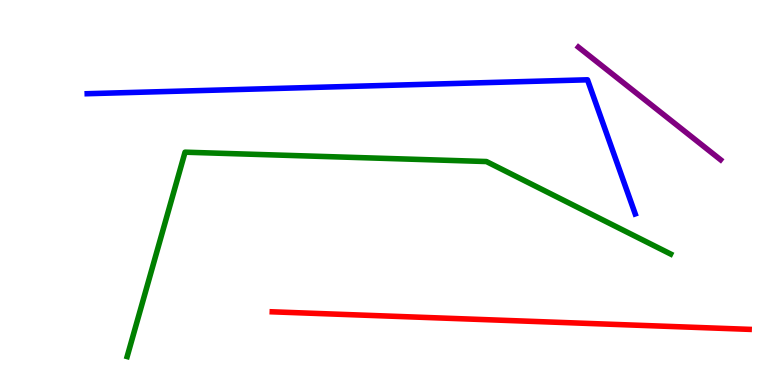[{'lines': ['blue', 'red'], 'intersections': []}, {'lines': ['green', 'red'], 'intersections': []}, {'lines': ['purple', 'red'], 'intersections': []}, {'lines': ['blue', 'green'], 'intersections': []}, {'lines': ['blue', 'purple'], 'intersections': []}, {'lines': ['green', 'purple'], 'intersections': []}]